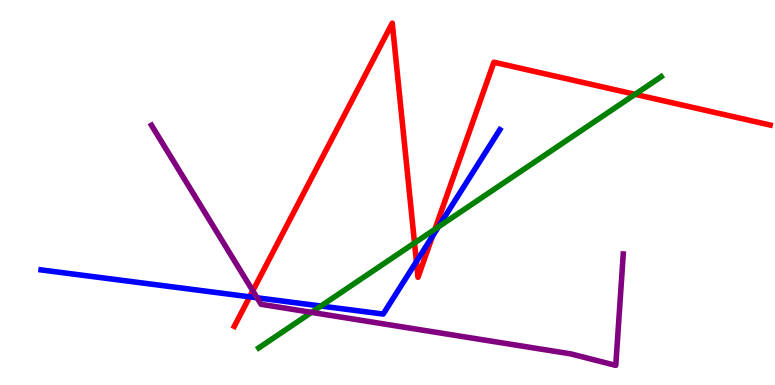[{'lines': ['blue', 'red'], 'intersections': [{'x': 3.22, 'y': 2.29}, {'x': 5.37, 'y': 3.21}, {'x': 5.58, 'y': 3.87}]}, {'lines': ['green', 'red'], 'intersections': [{'x': 5.35, 'y': 3.69}, {'x': 5.61, 'y': 4.05}, {'x': 8.19, 'y': 7.55}]}, {'lines': ['purple', 'red'], 'intersections': [{'x': 3.26, 'y': 2.45}]}, {'lines': ['blue', 'green'], 'intersections': [{'x': 4.14, 'y': 2.05}, {'x': 5.66, 'y': 4.11}]}, {'lines': ['blue', 'purple'], 'intersections': [{'x': 3.32, 'y': 2.27}]}, {'lines': ['green', 'purple'], 'intersections': [{'x': 4.02, 'y': 1.89}]}]